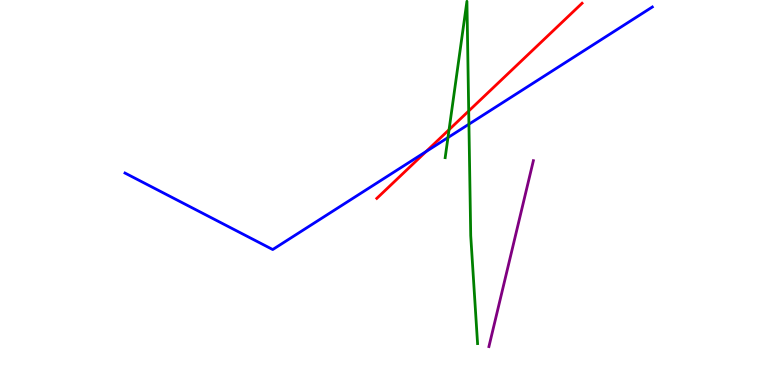[{'lines': ['blue', 'red'], 'intersections': [{'x': 5.5, 'y': 6.06}]}, {'lines': ['green', 'red'], 'intersections': [{'x': 5.79, 'y': 6.63}, {'x': 6.05, 'y': 7.12}]}, {'lines': ['purple', 'red'], 'intersections': []}, {'lines': ['blue', 'green'], 'intersections': [{'x': 5.78, 'y': 6.43}, {'x': 6.05, 'y': 6.77}]}, {'lines': ['blue', 'purple'], 'intersections': []}, {'lines': ['green', 'purple'], 'intersections': []}]